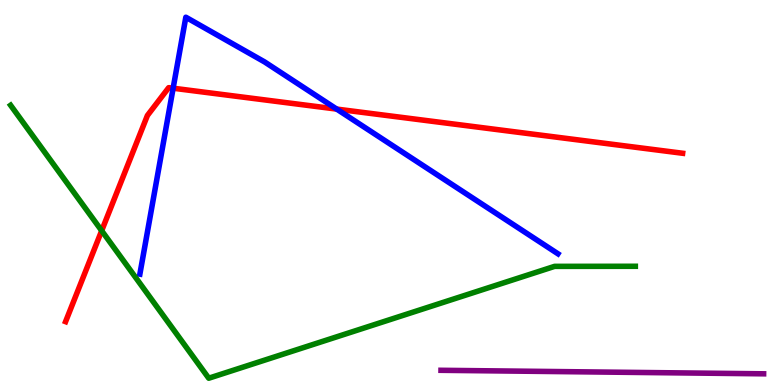[{'lines': ['blue', 'red'], 'intersections': [{'x': 2.23, 'y': 7.71}, {'x': 4.34, 'y': 7.17}]}, {'lines': ['green', 'red'], 'intersections': [{'x': 1.31, 'y': 4.01}]}, {'lines': ['purple', 'red'], 'intersections': []}, {'lines': ['blue', 'green'], 'intersections': []}, {'lines': ['blue', 'purple'], 'intersections': []}, {'lines': ['green', 'purple'], 'intersections': []}]